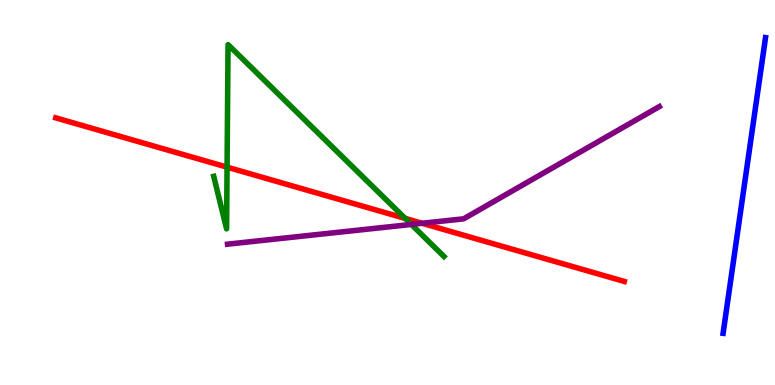[{'lines': ['blue', 'red'], 'intersections': []}, {'lines': ['green', 'red'], 'intersections': [{'x': 2.93, 'y': 5.66}, {'x': 5.23, 'y': 4.33}]}, {'lines': ['purple', 'red'], 'intersections': [{'x': 5.45, 'y': 4.2}]}, {'lines': ['blue', 'green'], 'intersections': []}, {'lines': ['blue', 'purple'], 'intersections': []}, {'lines': ['green', 'purple'], 'intersections': [{'x': 5.31, 'y': 4.17}]}]